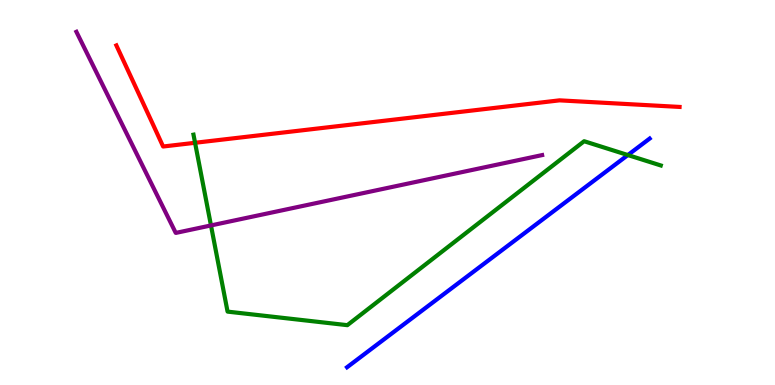[{'lines': ['blue', 'red'], 'intersections': []}, {'lines': ['green', 'red'], 'intersections': [{'x': 2.52, 'y': 6.29}]}, {'lines': ['purple', 'red'], 'intersections': []}, {'lines': ['blue', 'green'], 'intersections': [{'x': 8.1, 'y': 5.97}]}, {'lines': ['blue', 'purple'], 'intersections': []}, {'lines': ['green', 'purple'], 'intersections': [{'x': 2.72, 'y': 4.14}]}]